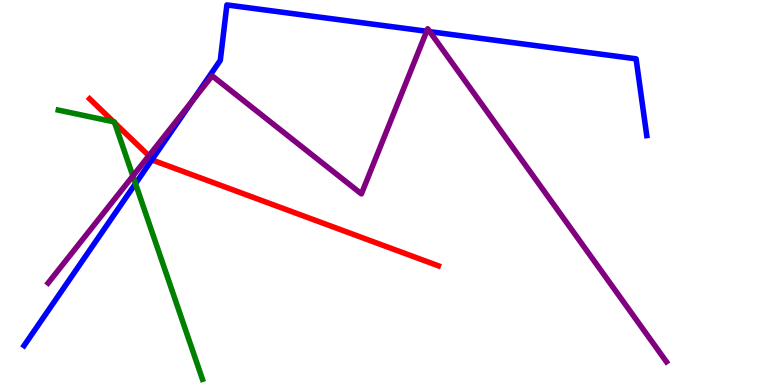[{'lines': ['blue', 'red'], 'intersections': [{'x': 1.97, 'y': 5.87}]}, {'lines': ['green', 'red'], 'intersections': [{'x': 1.46, 'y': 6.84}, {'x': 1.48, 'y': 6.81}]}, {'lines': ['purple', 'red'], 'intersections': [{'x': 1.92, 'y': 5.95}]}, {'lines': ['blue', 'green'], 'intersections': [{'x': 1.75, 'y': 5.23}]}, {'lines': ['blue', 'purple'], 'intersections': [{'x': 2.49, 'y': 7.4}, {'x': 5.51, 'y': 9.19}, {'x': 5.55, 'y': 9.18}]}, {'lines': ['green', 'purple'], 'intersections': [{'x': 1.71, 'y': 5.43}]}]